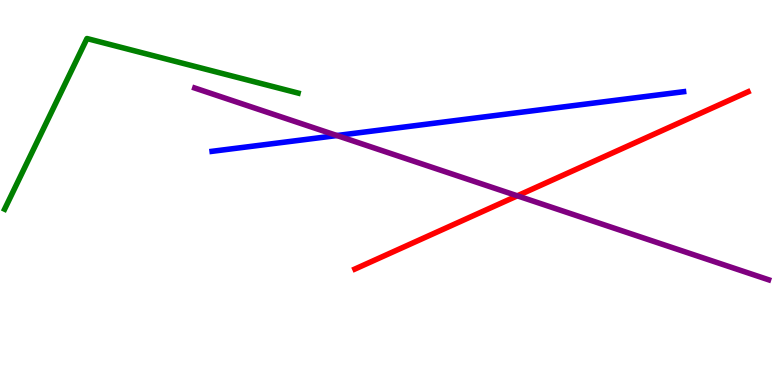[{'lines': ['blue', 'red'], 'intersections': []}, {'lines': ['green', 'red'], 'intersections': []}, {'lines': ['purple', 'red'], 'intersections': [{'x': 6.68, 'y': 4.91}]}, {'lines': ['blue', 'green'], 'intersections': []}, {'lines': ['blue', 'purple'], 'intersections': [{'x': 4.35, 'y': 6.48}]}, {'lines': ['green', 'purple'], 'intersections': []}]